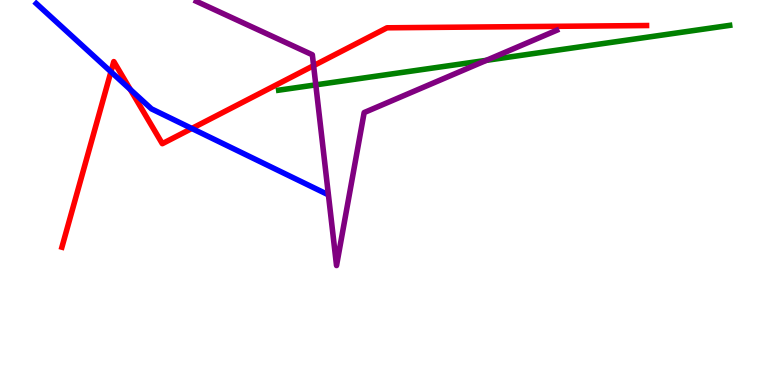[{'lines': ['blue', 'red'], 'intersections': [{'x': 1.43, 'y': 8.14}, {'x': 1.68, 'y': 7.68}, {'x': 2.48, 'y': 6.66}]}, {'lines': ['green', 'red'], 'intersections': []}, {'lines': ['purple', 'red'], 'intersections': [{'x': 4.05, 'y': 8.29}]}, {'lines': ['blue', 'green'], 'intersections': []}, {'lines': ['blue', 'purple'], 'intersections': []}, {'lines': ['green', 'purple'], 'intersections': [{'x': 4.07, 'y': 7.8}, {'x': 6.28, 'y': 8.43}]}]